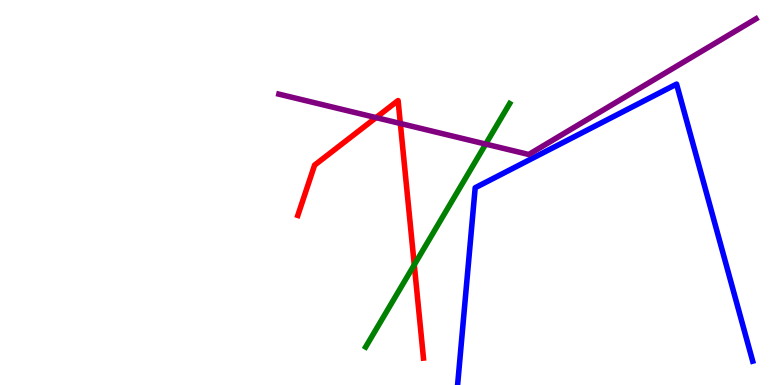[{'lines': ['blue', 'red'], 'intersections': []}, {'lines': ['green', 'red'], 'intersections': [{'x': 5.35, 'y': 3.12}]}, {'lines': ['purple', 'red'], 'intersections': [{'x': 4.85, 'y': 6.95}, {'x': 5.17, 'y': 6.79}]}, {'lines': ['blue', 'green'], 'intersections': []}, {'lines': ['blue', 'purple'], 'intersections': []}, {'lines': ['green', 'purple'], 'intersections': [{'x': 6.27, 'y': 6.26}]}]